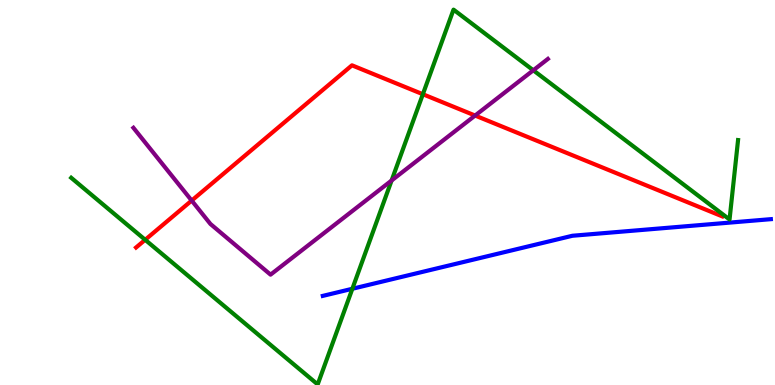[{'lines': ['blue', 'red'], 'intersections': []}, {'lines': ['green', 'red'], 'intersections': [{'x': 1.87, 'y': 3.77}, {'x': 5.46, 'y': 7.55}]}, {'lines': ['purple', 'red'], 'intersections': [{'x': 2.47, 'y': 4.79}, {'x': 6.13, 'y': 7.0}]}, {'lines': ['blue', 'green'], 'intersections': [{'x': 4.55, 'y': 2.5}]}, {'lines': ['blue', 'purple'], 'intersections': []}, {'lines': ['green', 'purple'], 'intersections': [{'x': 5.05, 'y': 5.31}, {'x': 6.88, 'y': 8.17}]}]